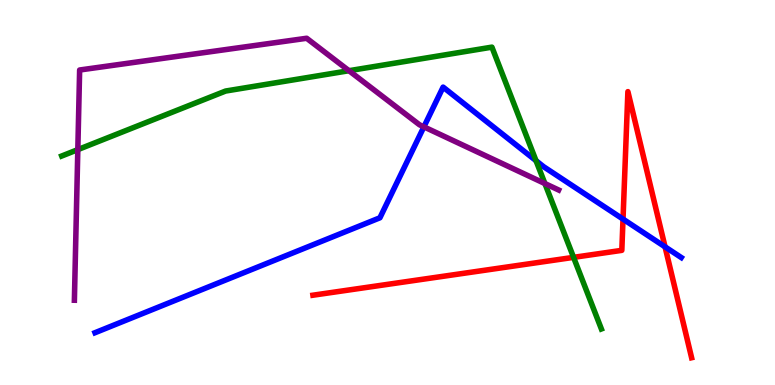[{'lines': ['blue', 'red'], 'intersections': [{'x': 8.04, 'y': 4.31}, {'x': 8.58, 'y': 3.59}]}, {'lines': ['green', 'red'], 'intersections': [{'x': 7.4, 'y': 3.32}]}, {'lines': ['purple', 'red'], 'intersections': []}, {'lines': ['blue', 'green'], 'intersections': [{'x': 6.92, 'y': 5.83}]}, {'lines': ['blue', 'purple'], 'intersections': [{'x': 5.47, 'y': 6.71}]}, {'lines': ['green', 'purple'], 'intersections': [{'x': 1.0, 'y': 6.11}, {'x': 4.5, 'y': 8.16}, {'x': 7.03, 'y': 5.23}]}]